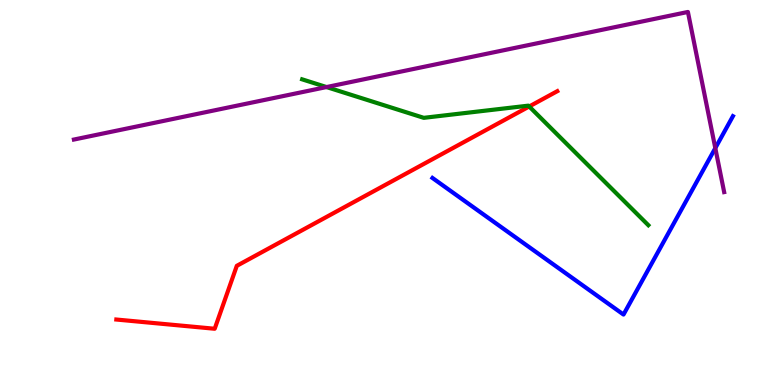[{'lines': ['blue', 'red'], 'intersections': []}, {'lines': ['green', 'red'], 'intersections': [{'x': 6.83, 'y': 7.23}]}, {'lines': ['purple', 'red'], 'intersections': []}, {'lines': ['blue', 'green'], 'intersections': []}, {'lines': ['blue', 'purple'], 'intersections': [{'x': 9.23, 'y': 6.15}]}, {'lines': ['green', 'purple'], 'intersections': [{'x': 4.21, 'y': 7.74}]}]